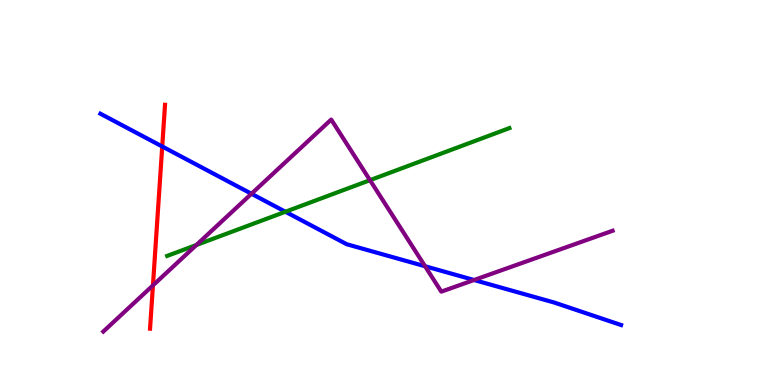[{'lines': ['blue', 'red'], 'intersections': [{'x': 2.09, 'y': 6.2}]}, {'lines': ['green', 'red'], 'intersections': []}, {'lines': ['purple', 'red'], 'intersections': [{'x': 1.97, 'y': 2.59}]}, {'lines': ['blue', 'green'], 'intersections': [{'x': 3.68, 'y': 4.5}]}, {'lines': ['blue', 'purple'], 'intersections': [{'x': 3.24, 'y': 4.97}, {'x': 5.48, 'y': 3.08}, {'x': 6.12, 'y': 2.73}]}, {'lines': ['green', 'purple'], 'intersections': [{'x': 2.53, 'y': 3.64}, {'x': 4.77, 'y': 5.32}]}]